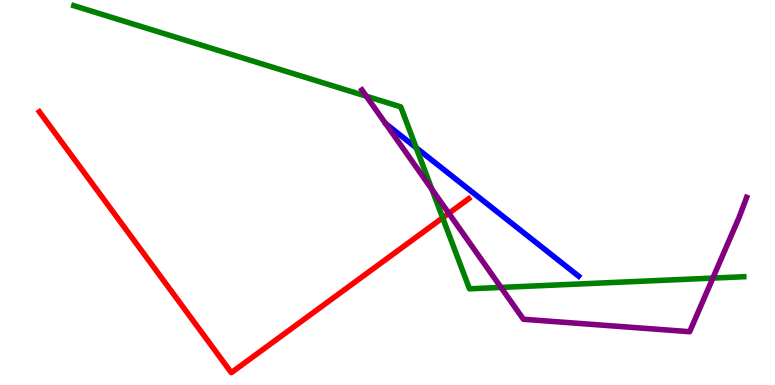[{'lines': ['blue', 'red'], 'intersections': []}, {'lines': ['green', 'red'], 'intersections': [{'x': 5.71, 'y': 4.34}]}, {'lines': ['purple', 'red'], 'intersections': [{'x': 5.79, 'y': 4.46}]}, {'lines': ['blue', 'green'], 'intersections': [{'x': 5.37, 'y': 6.16}]}, {'lines': ['blue', 'purple'], 'intersections': []}, {'lines': ['green', 'purple'], 'intersections': [{'x': 4.73, 'y': 7.5}, {'x': 5.57, 'y': 5.08}, {'x': 6.46, 'y': 2.53}, {'x': 9.2, 'y': 2.78}]}]